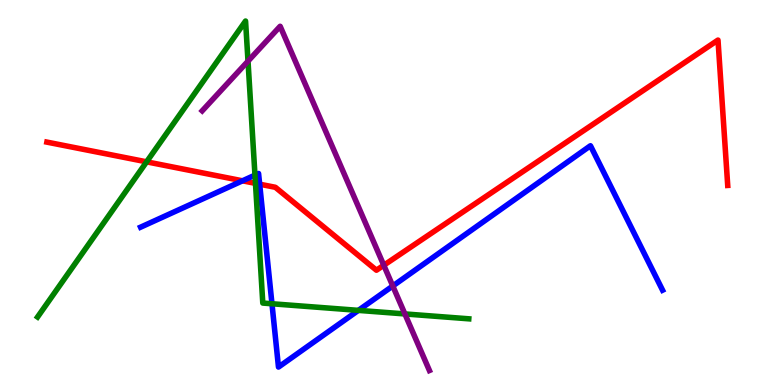[{'lines': ['blue', 'red'], 'intersections': [{'x': 3.13, 'y': 5.3}, {'x': 3.35, 'y': 5.22}]}, {'lines': ['green', 'red'], 'intersections': [{'x': 1.89, 'y': 5.8}, {'x': 3.3, 'y': 5.24}]}, {'lines': ['purple', 'red'], 'intersections': [{'x': 4.95, 'y': 3.11}]}, {'lines': ['blue', 'green'], 'intersections': [{'x': 3.29, 'y': 5.45}, {'x': 3.51, 'y': 2.11}, {'x': 4.62, 'y': 1.94}]}, {'lines': ['blue', 'purple'], 'intersections': [{'x': 5.07, 'y': 2.57}]}, {'lines': ['green', 'purple'], 'intersections': [{'x': 3.2, 'y': 8.41}, {'x': 5.22, 'y': 1.85}]}]